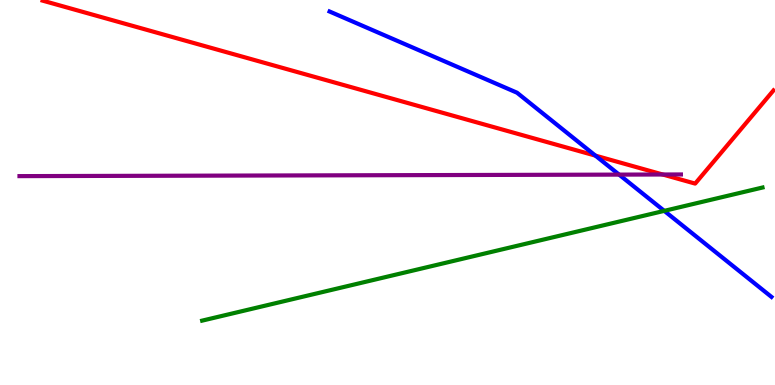[{'lines': ['blue', 'red'], 'intersections': [{'x': 7.68, 'y': 5.96}]}, {'lines': ['green', 'red'], 'intersections': []}, {'lines': ['purple', 'red'], 'intersections': [{'x': 8.55, 'y': 5.47}]}, {'lines': ['blue', 'green'], 'intersections': [{'x': 8.57, 'y': 4.52}]}, {'lines': ['blue', 'purple'], 'intersections': [{'x': 7.99, 'y': 5.46}]}, {'lines': ['green', 'purple'], 'intersections': []}]